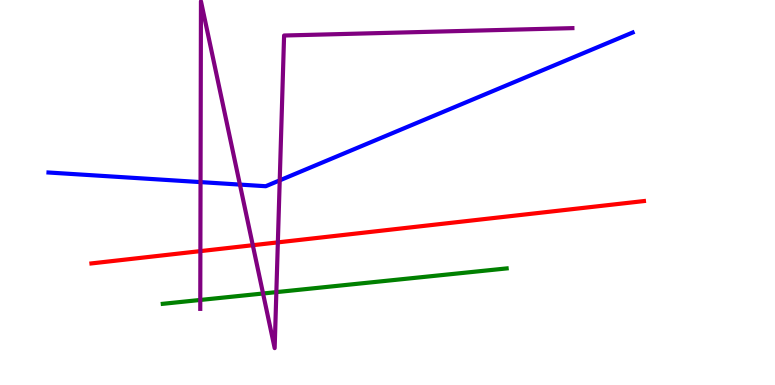[{'lines': ['blue', 'red'], 'intersections': []}, {'lines': ['green', 'red'], 'intersections': []}, {'lines': ['purple', 'red'], 'intersections': [{'x': 2.59, 'y': 3.48}, {'x': 3.26, 'y': 3.63}, {'x': 3.59, 'y': 3.7}]}, {'lines': ['blue', 'green'], 'intersections': []}, {'lines': ['blue', 'purple'], 'intersections': [{'x': 2.59, 'y': 5.27}, {'x': 3.1, 'y': 5.21}, {'x': 3.61, 'y': 5.32}]}, {'lines': ['green', 'purple'], 'intersections': [{'x': 2.58, 'y': 2.21}, {'x': 3.39, 'y': 2.38}, {'x': 3.57, 'y': 2.41}]}]